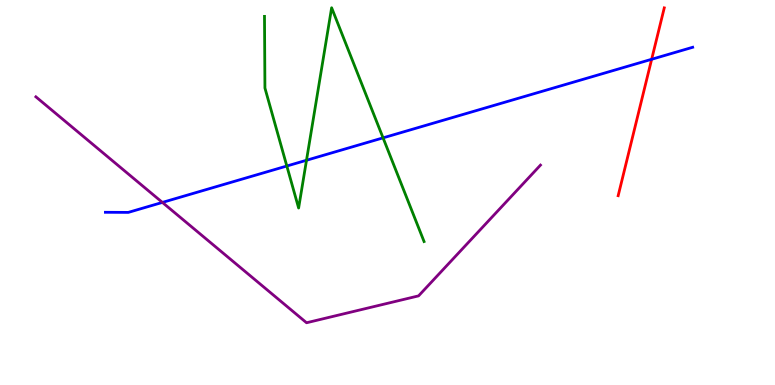[{'lines': ['blue', 'red'], 'intersections': [{'x': 8.41, 'y': 8.46}]}, {'lines': ['green', 'red'], 'intersections': []}, {'lines': ['purple', 'red'], 'intersections': []}, {'lines': ['blue', 'green'], 'intersections': [{'x': 3.7, 'y': 5.69}, {'x': 3.95, 'y': 5.84}, {'x': 4.94, 'y': 6.42}]}, {'lines': ['blue', 'purple'], 'intersections': [{'x': 2.1, 'y': 4.74}]}, {'lines': ['green', 'purple'], 'intersections': []}]